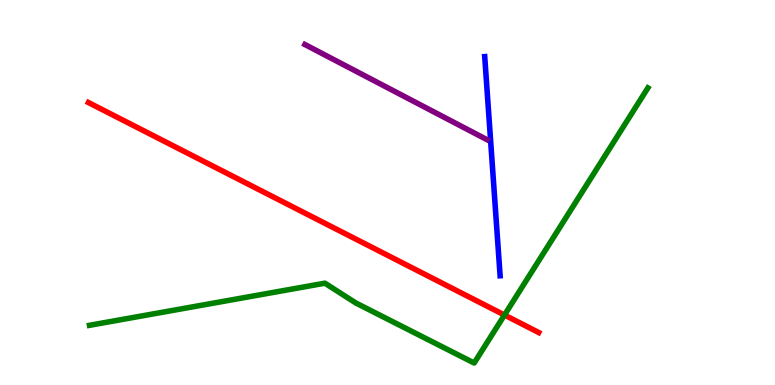[{'lines': ['blue', 'red'], 'intersections': []}, {'lines': ['green', 'red'], 'intersections': [{'x': 6.51, 'y': 1.82}]}, {'lines': ['purple', 'red'], 'intersections': []}, {'lines': ['blue', 'green'], 'intersections': []}, {'lines': ['blue', 'purple'], 'intersections': []}, {'lines': ['green', 'purple'], 'intersections': []}]